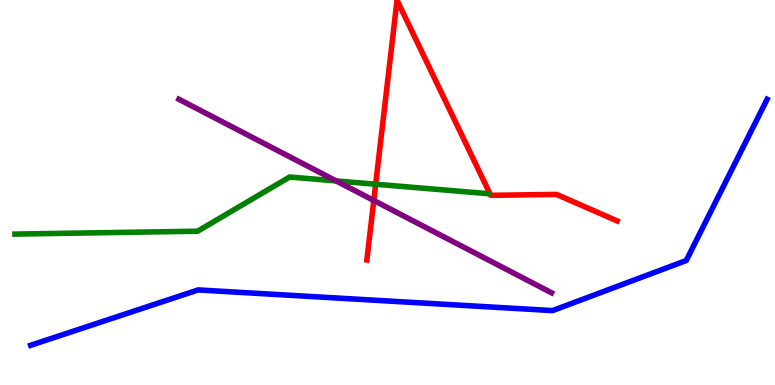[{'lines': ['blue', 'red'], 'intersections': []}, {'lines': ['green', 'red'], 'intersections': [{'x': 4.85, 'y': 5.21}]}, {'lines': ['purple', 'red'], 'intersections': [{'x': 4.82, 'y': 4.79}]}, {'lines': ['blue', 'green'], 'intersections': []}, {'lines': ['blue', 'purple'], 'intersections': []}, {'lines': ['green', 'purple'], 'intersections': [{'x': 4.34, 'y': 5.3}]}]